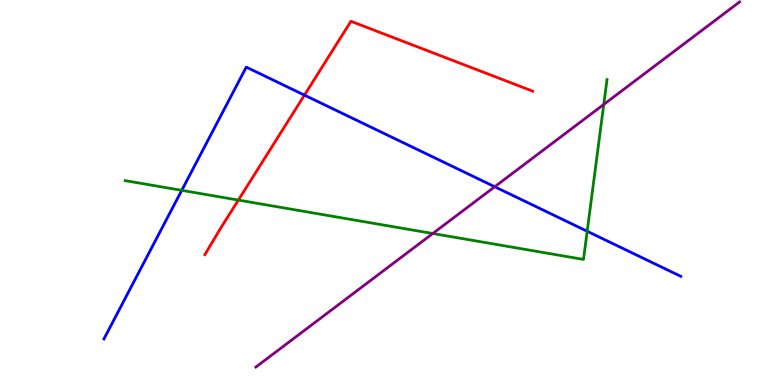[{'lines': ['blue', 'red'], 'intersections': [{'x': 3.93, 'y': 7.53}]}, {'lines': ['green', 'red'], 'intersections': [{'x': 3.08, 'y': 4.8}]}, {'lines': ['purple', 'red'], 'intersections': []}, {'lines': ['blue', 'green'], 'intersections': [{'x': 2.35, 'y': 5.06}, {'x': 7.58, 'y': 3.99}]}, {'lines': ['blue', 'purple'], 'intersections': [{'x': 6.38, 'y': 5.15}]}, {'lines': ['green', 'purple'], 'intersections': [{'x': 5.58, 'y': 3.93}, {'x': 7.79, 'y': 7.29}]}]